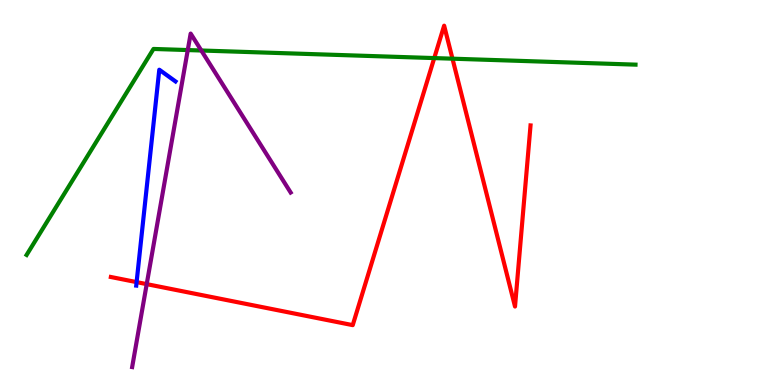[{'lines': ['blue', 'red'], 'intersections': [{'x': 1.76, 'y': 2.67}]}, {'lines': ['green', 'red'], 'intersections': [{'x': 5.6, 'y': 8.49}, {'x': 5.84, 'y': 8.48}]}, {'lines': ['purple', 'red'], 'intersections': [{'x': 1.89, 'y': 2.62}]}, {'lines': ['blue', 'green'], 'intersections': []}, {'lines': ['blue', 'purple'], 'intersections': []}, {'lines': ['green', 'purple'], 'intersections': [{'x': 2.42, 'y': 8.7}, {'x': 2.6, 'y': 8.69}]}]